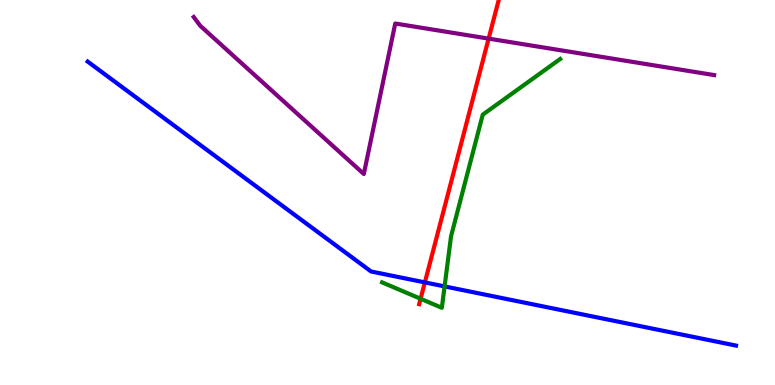[{'lines': ['blue', 'red'], 'intersections': [{'x': 5.48, 'y': 2.66}]}, {'lines': ['green', 'red'], 'intersections': [{'x': 5.43, 'y': 2.24}]}, {'lines': ['purple', 'red'], 'intersections': [{'x': 6.3, 'y': 9.0}]}, {'lines': ['blue', 'green'], 'intersections': [{'x': 5.74, 'y': 2.56}]}, {'lines': ['blue', 'purple'], 'intersections': []}, {'lines': ['green', 'purple'], 'intersections': []}]